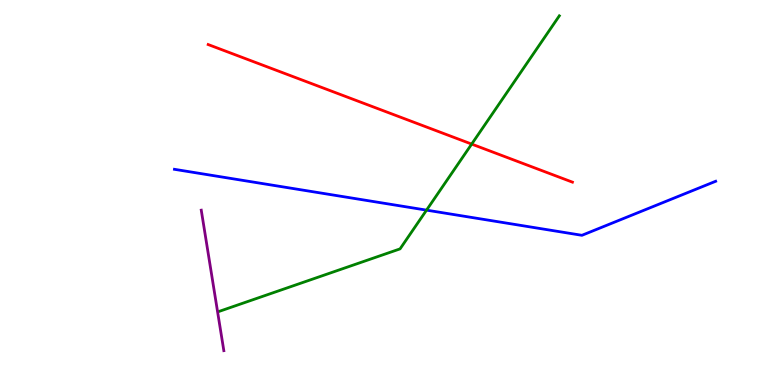[{'lines': ['blue', 'red'], 'intersections': []}, {'lines': ['green', 'red'], 'intersections': [{'x': 6.09, 'y': 6.26}]}, {'lines': ['purple', 'red'], 'intersections': []}, {'lines': ['blue', 'green'], 'intersections': [{'x': 5.5, 'y': 4.54}]}, {'lines': ['blue', 'purple'], 'intersections': []}, {'lines': ['green', 'purple'], 'intersections': []}]